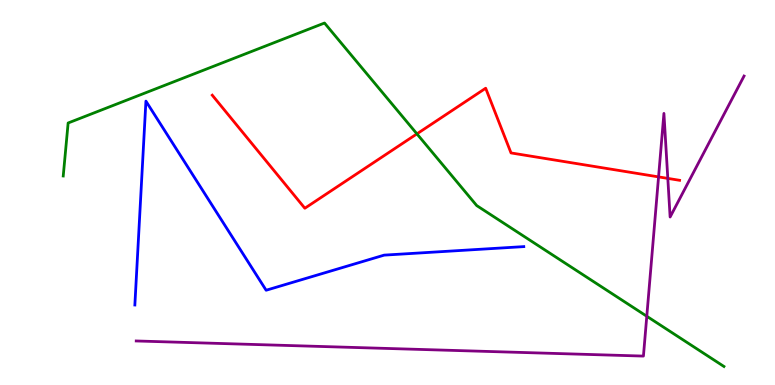[{'lines': ['blue', 'red'], 'intersections': []}, {'lines': ['green', 'red'], 'intersections': [{'x': 5.38, 'y': 6.52}]}, {'lines': ['purple', 'red'], 'intersections': [{'x': 8.5, 'y': 5.41}, {'x': 8.62, 'y': 5.37}]}, {'lines': ['blue', 'green'], 'intersections': []}, {'lines': ['blue', 'purple'], 'intersections': []}, {'lines': ['green', 'purple'], 'intersections': [{'x': 8.35, 'y': 1.79}]}]